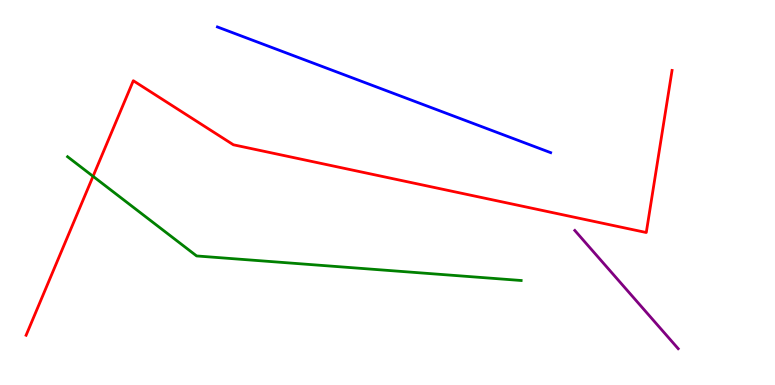[{'lines': ['blue', 'red'], 'intersections': []}, {'lines': ['green', 'red'], 'intersections': [{'x': 1.2, 'y': 5.42}]}, {'lines': ['purple', 'red'], 'intersections': []}, {'lines': ['blue', 'green'], 'intersections': []}, {'lines': ['blue', 'purple'], 'intersections': []}, {'lines': ['green', 'purple'], 'intersections': []}]